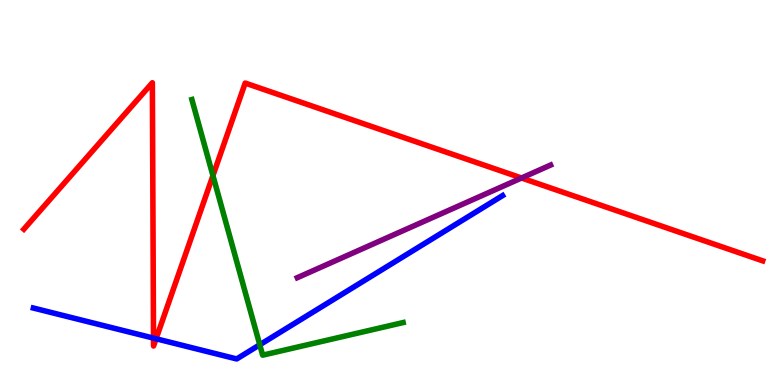[{'lines': ['blue', 'red'], 'intersections': [{'x': 1.98, 'y': 1.22}, {'x': 2.01, 'y': 1.2}]}, {'lines': ['green', 'red'], 'intersections': [{'x': 2.75, 'y': 5.44}]}, {'lines': ['purple', 'red'], 'intersections': [{'x': 6.73, 'y': 5.38}]}, {'lines': ['blue', 'green'], 'intersections': [{'x': 3.35, 'y': 1.05}]}, {'lines': ['blue', 'purple'], 'intersections': []}, {'lines': ['green', 'purple'], 'intersections': []}]